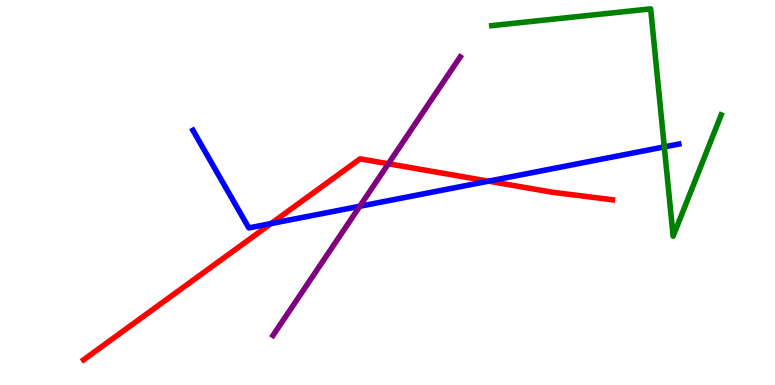[{'lines': ['blue', 'red'], 'intersections': [{'x': 3.5, 'y': 4.19}, {'x': 6.3, 'y': 5.29}]}, {'lines': ['green', 'red'], 'intersections': []}, {'lines': ['purple', 'red'], 'intersections': [{'x': 5.01, 'y': 5.75}]}, {'lines': ['blue', 'green'], 'intersections': [{'x': 8.57, 'y': 6.18}]}, {'lines': ['blue', 'purple'], 'intersections': [{'x': 4.64, 'y': 4.64}]}, {'lines': ['green', 'purple'], 'intersections': []}]